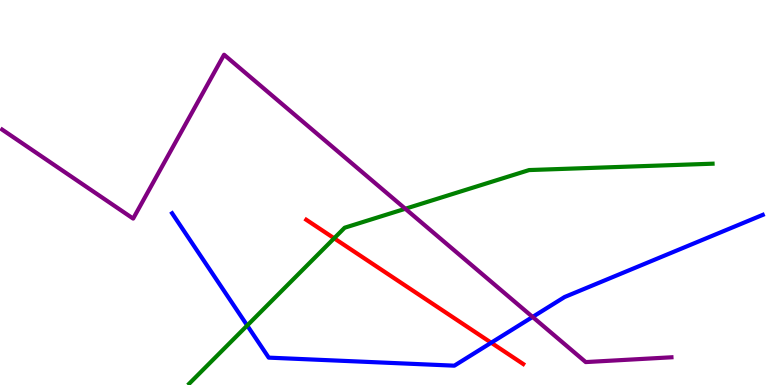[{'lines': ['blue', 'red'], 'intersections': [{'x': 6.34, 'y': 1.1}]}, {'lines': ['green', 'red'], 'intersections': [{'x': 4.31, 'y': 3.81}]}, {'lines': ['purple', 'red'], 'intersections': []}, {'lines': ['blue', 'green'], 'intersections': [{'x': 3.19, 'y': 1.55}]}, {'lines': ['blue', 'purple'], 'intersections': [{'x': 6.87, 'y': 1.77}]}, {'lines': ['green', 'purple'], 'intersections': [{'x': 5.23, 'y': 4.58}]}]